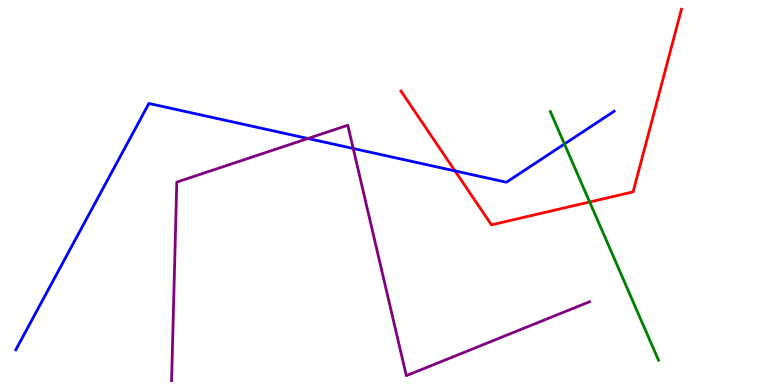[{'lines': ['blue', 'red'], 'intersections': [{'x': 5.87, 'y': 5.56}]}, {'lines': ['green', 'red'], 'intersections': [{'x': 7.61, 'y': 4.75}]}, {'lines': ['purple', 'red'], 'intersections': []}, {'lines': ['blue', 'green'], 'intersections': [{'x': 7.28, 'y': 6.26}]}, {'lines': ['blue', 'purple'], 'intersections': [{'x': 3.97, 'y': 6.4}, {'x': 4.56, 'y': 6.14}]}, {'lines': ['green', 'purple'], 'intersections': []}]